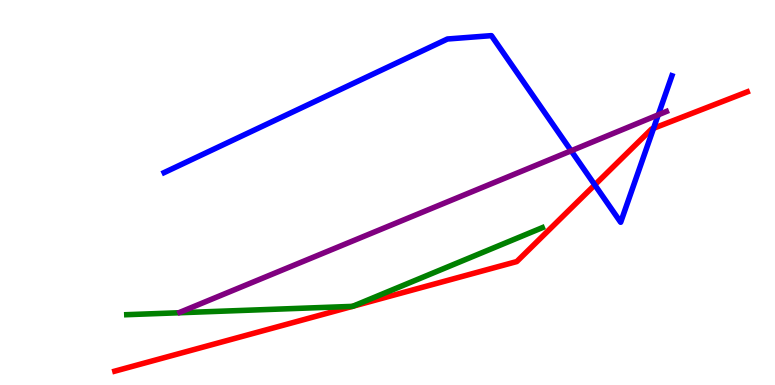[{'lines': ['blue', 'red'], 'intersections': [{'x': 7.67, 'y': 5.2}, {'x': 8.43, 'y': 6.67}]}, {'lines': ['green', 'red'], 'intersections': [{'x': 4.55, 'y': 2.04}, {'x': 4.55, 'y': 2.05}]}, {'lines': ['purple', 'red'], 'intersections': []}, {'lines': ['blue', 'green'], 'intersections': []}, {'lines': ['blue', 'purple'], 'intersections': [{'x': 7.37, 'y': 6.08}, {'x': 8.49, 'y': 7.02}]}, {'lines': ['green', 'purple'], 'intersections': []}]